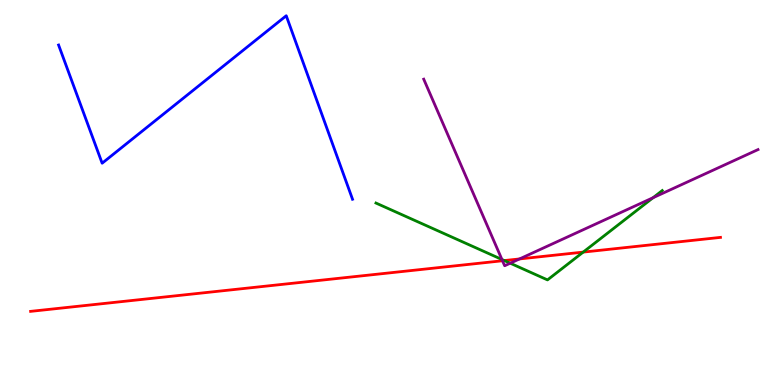[{'lines': ['blue', 'red'], 'intersections': []}, {'lines': ['green', 'red'], 'intersections': [{'x': 6.51, 'y': 3.23}, {'x': 7.53, 'y': 3.45}]}, {'lines': ['purple', 'red'], 'intersections': [{'x': 6.48, 'y': 3.23}, {'x': 6.7, 'y': 3.27}]}, {'lines': ['blue', 'green'], 'intersections': []}, {'lines': ['blue', 'purple'], 'intersections': []}, {'lines': ['green', 'purple'], 'intersections': [{'x': 6.48, 'y': 3.26}, {'x': 6.58, 'y': 3.16}, {'x': 8.43, 'y': 4.87}]}]